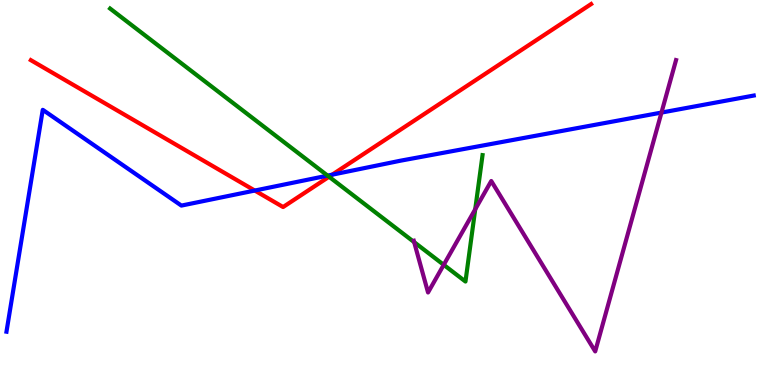[{'lines': ['blue', 'red'], 'intersections': [{'x': 3.29, 'y': 5.05}, {'x': 4.29, 'y': 5.46}]}, {'lines': ['green', 'red'], 'intersections': [{'x': 4.25, 'y': 5.41}]}, {'lines': ['purple', 'red'], 'intersections': []}, {'lines': ['blue', 'green'], 'intersections': [{'x': 4.23, 'y': 5.44}]}, {'lines': ['blue', 'purple'], 'intersections': [{'x': 8.54, 'y': 7.08}]}, {'lines': ['green', 'purple'], 'intersections': [{'x': 5.34, 'y': 3.71}, {'x': 5.73, 'y': 3.12}, {'x': 6.13, 'y': 4.56}]}]